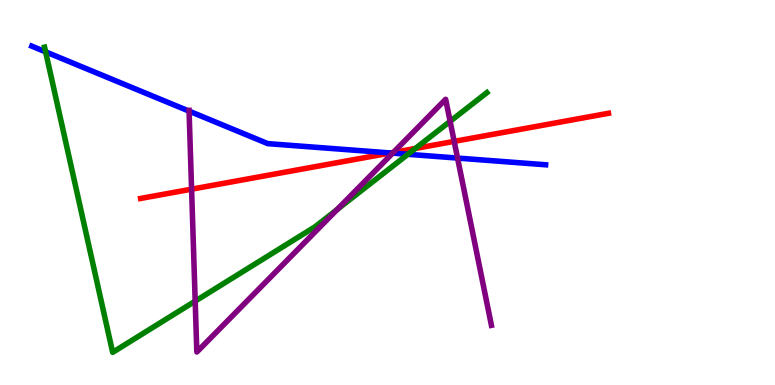[{'lines': ['blue', 'red'], 'intersections': [{'x': 5.04, 'y': 6.03}]}, {'lines': ['green', 'red'], 'intersections': [{'x': 5.36, 'y': 6.14}]}, {'lines': ['purple', 'red'], 'intersections': [{'x': 2.47, 'y': 5.09}, {'x': 5.08, 'y': 6.04}, {'x': 5.86, 'y': 6.33}]}, {'lines': ['blue', 'green'], 'intersections': [{'x': 0.589, 'y': 8.65}, {'x': 5.26, 'y': 5.99}]}, {'lines': ['blue', 'purple'], 'intersections': [{'x': 2.44, 'y': 7.11}, {'x': 5.07, 'y': 6.02}, {'x': 5.9, 'y': 5.89}]}, {'lines': ['green', 'purple'], 'intersections': [{'x': 2.52, 'y': 2.18}, {'x': 4.35, 'y': 4.56}, {'x': 5.81, 'y': 6.85}]}]